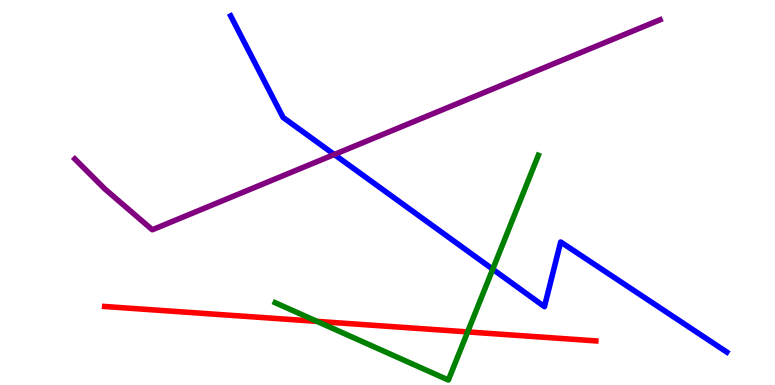[{'lines': ['blue', 'red'], 'intersections': []}, {'lines': ['green', 'red'], 'intersections': [{'x': 4.09, 'y': 1.65}, {'x': 6.03, 'y': 1.38}]}, {'lines': ['purple', 'red'], 'intersections': []}, {'lines': ['blue', 'green'], 'intersections': [{'x': 6.36, 'y': 3.01}]}, {'lines': ['blue', 'purple'], 'intersections': [{'x': 4.31, 'y': 5.99}]}, {'lines': ['green', 'purple'], 'intersections': []}]